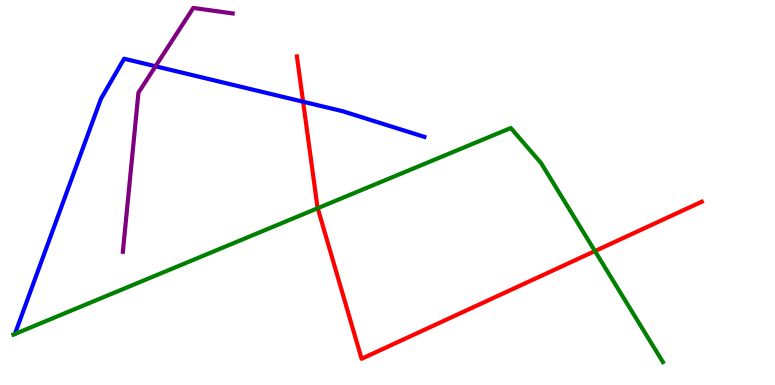[{'lines': ['blue', 'red'], 'intersections': [{'x': 3.91, 'y': 7.36}]}, {'lines': ['green', 'red'], 'intersections': [{'x': 4.1, 'y': 4.59}, {'x': 7.68, 'y': 3.48}]}, {'lines': ['purple', 'red'], 'intersections': []}, {'lines': ['blue', 'green'], 'intersections': []}, {'lines': ['blue', 'purple'], 'intersections': [{'x': 2.01, 'y': 8.28}]}, {'lines': ['green', 'purple'], 'intersections': []}]